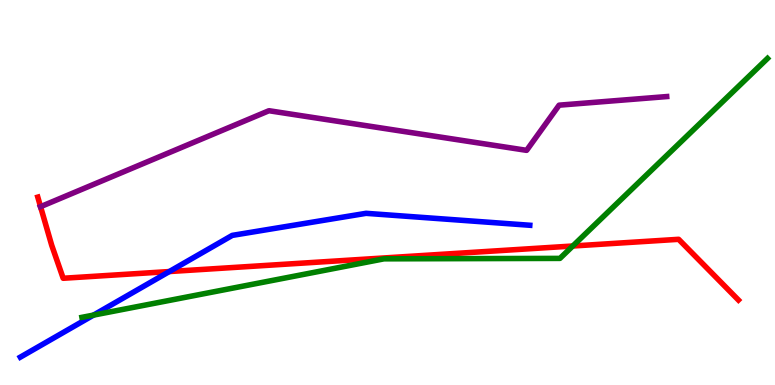[{'lines': ['blue', 'red'], 'intersections': [{'x': 2.18, 'y': 2.95}]}, {'lines': ['green', 'red'], 'intersections': [{'x': 7.39, 'y': 3.61}]}, {'lines': ['purple', 'red'], 'intersections': [{'x': 0.523, 'y': 4.63}]}, {'lines': ['blue', 'green'], 'intersections': [{'x': 1.21, 'y': 1.82}]}, {'lines': ['blue', 'purple'], 'intersections': []}, {'lines': ['green', 'purple'], 'intersections': []}]